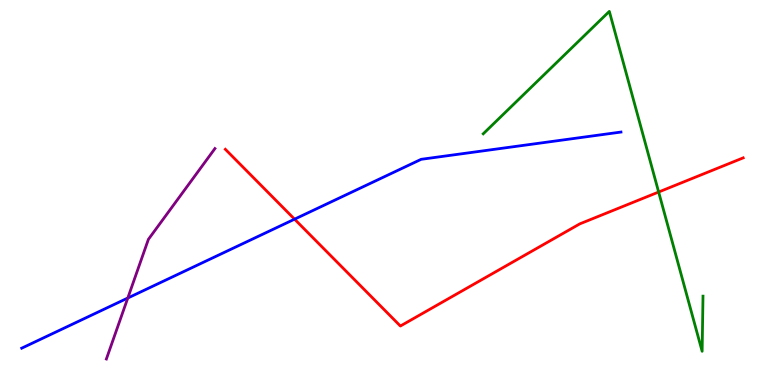[{'lines': ['blue', 'red'], 'intersections': [{'x': 3.8, 'y': 4.31}]}, {'lines': ['green', 'red'], 'intersections': [{'x': 8.5, 'y': 5.01}]}, {'lines': ['purple', 'red'], 'intersections': []}, {'lines': ['blue', 'green'], 'intersections': []}, {'lines': ['blue', 'purple'], 'intersections': [{'x': 1.65, 'y': 2.26}]}, {'lines': ['green', 'purple'], 'intersections': []}]